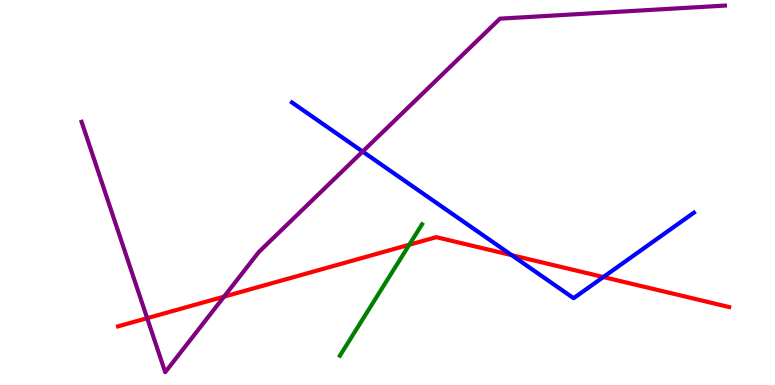[{'lines': ['blue', 'red'], 'intersections': [{'x': 6.6, 'y': 3.37}, {'x': 7.79, 'y': 2.8}]}, {'lines': ['green', 'red'], 'intersections': [{'x': 5.28, 'y': 3.64}]}, {'lines': ['purple', 'red'], 'intersections': [{'x': 1.9, 'y': 1.74}, {'x': 2.89, 'y': 2.3}]}, {'lines': ['blue', 'green'], 'intersections': []}, {'lines': ['blue', 'purple'], 'intersections': [{'x': 4.68, 'y': 6.06}]}, {'lines': ['green', 'purple'], 'intersections': []}]